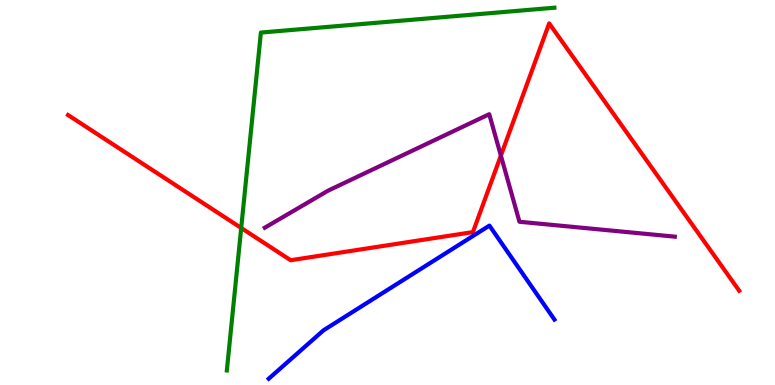[{'lines': ['blue', 'red'], 'intersections': []}, {'lines': ['green', 'red'], 'intersections': [{'x': 3.11, 'y': 4.08}]}, {'lines': ['purple', 'red'], 'intersections': [{'x': 6.46, 'y': 5.96}]}, {'lines': ['blue', 'green'], 'intersections': []}, {'lines': ['blue', 'purple'], 'intersections': []}, {'lines': ['green', 'purple'], 'intersections': []}]